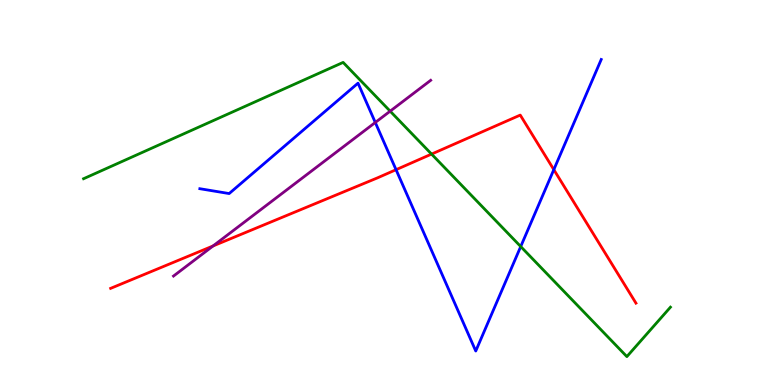[{'lines': ['blue', 'red'], 'intersections': [{'x': 5.11, 'y': 5.59}, {'x': 7.15, 'y': 5.59}]}, {'lines': ['green', 'red'], 'intersections': [{'x': 5.57, 'y': 6.0}]}, {'lines': ['purple', 'red'], 'intersections': [{'x': 2.75, 'y': 3.61}]}, {'lines': ['blue', 'green'], 'intersections': [{'x': 6.72, 'y': 3.6}]}, {'lines': ['blue', 'purple'], 'intersections': [{'x': 4.84, 'y': 6.82}]}, {'lines': ['green', 'purple'], 'intersections': [{'x': 5.03, 'y': 7.11}]}]